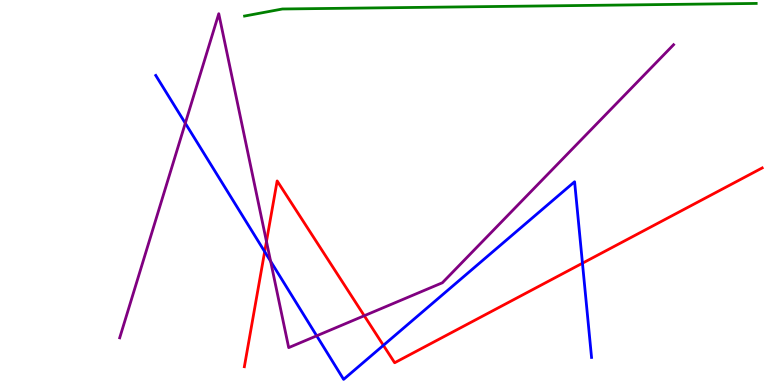[{'lines': ['blue', 'red'], 'intersections': [{'x': 3.42, 'y': 3.46}, {'x': 4.95, 'y': 1.03}, {'x': 7.52, 'y': 3.16}]}, {'lines': ['green', 'red'], 'intersections': []}, {'lines': ['purple', 'red'], 'intersections': [{'x': 3.44, 'y': 3.73}, {'x': 4.7, 'y': 1.8}]}, {'lines': ['blue', 'green'], 'intersections': []}, {'lines': ['blue', 'purple'], 'intersections': [{'x': 2.39, 'y': 6.8}, {'x': 3.49, 'y': 3.21}, {'x': 4.09, 'y': 1.28}]}, {'lines': ['green', 'purple'], 'intersections': []}]